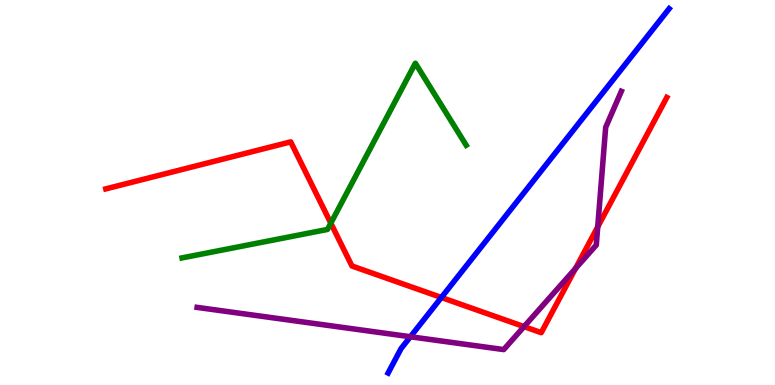[{'lines': ['blue', 'red'], 'intersections': [{'x': 5.7, 'y': 2.27}]}, {'lines': ['green', 'red'], 'intersections': [{'x': 4.27, 'y': 4.2}]}, {'lines': ['purple', 'red'], 'intersections': [{'x': 6.76, 'y': 1.52}, {'x': 7.43, 'y': 3.03}, {'x': 7.71, 'y': 4.11}]}, {'lines': ['blue', 'green'], 'intersections': []}, {'lines': ['blue', 'purple'], 'intersections': [{'x': 5.3, 'y': 1.25}]}, {'lines': ['green', 'purple'], 'intersections': []}]